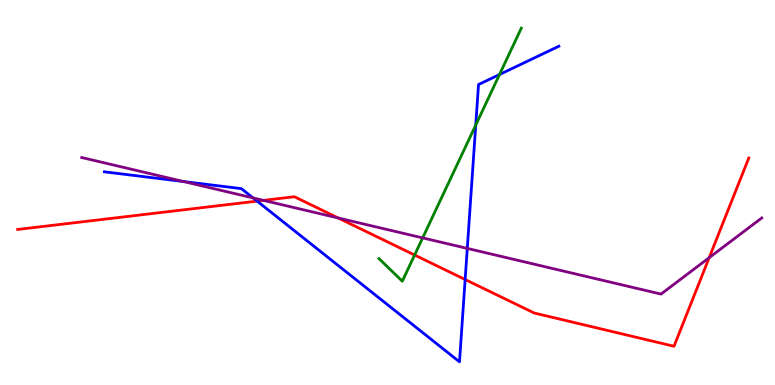[{'lines': ['blue', 'red'], 'intersections': [{'x': 3.32, 'y': 4.78}, {'x': 6.0, 'y': 2.74}]}, {'lines': ['green', 'red'], 'intersections': [{'x': 5.35, 'y': 3.38}]}, {'lines': ['purple', 'red'], 'intersections': [{'x': 3.4, 'y': 4.8}, {'x': 4.36, 'y': 4.34}, {'x': 9.15, 'y': 3.31}]}, {'lines': ['blue', 'green'], 'intersections': [{'x': 6.14, 'y': 6.75}, {'x': 6.45, 'y': 8.06}]}, {'lines': ['blue', 'purple'], 'intersections': [{'x': 2.37, 'y': 5.28}, {'x': 3.27, 'y': 4.86}, {'x': 6.03, 'y': 3.55}]}, {'lines': ['green', 'purple'], 'intersections': [{'x': 5.45, 'y': 3.82}]}]